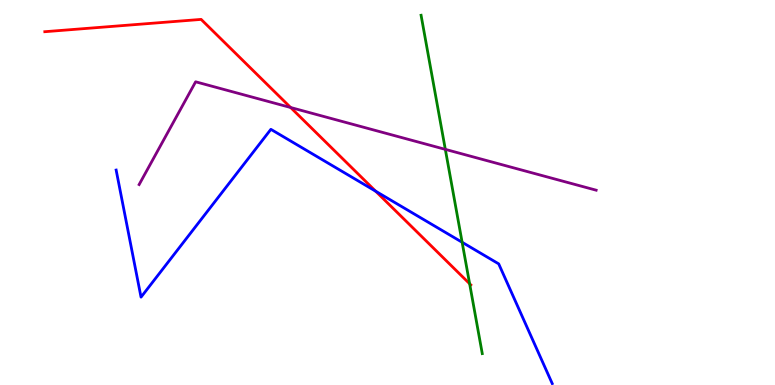[{'lines': ['blue', 'red'], 'intersections': [{'x': 4.85, 'y': 5.03}]}, {'lines': ['green', 'red'], 'intersections': [{'x': 6.06, 'y': 2.63}]}, {'lines': ['purple', 'red'], 'intersections': [{'x': 3.75, 'y': 7.21}]}, {'lines': ['blue', 'green'], 'intersections': [{'x': 5.96, 'y': 3.71}]}, {'lines': ['blue', 'purple'], 'intersections': []}, {'lines': ['green', 'purple'], 'intersections': [{'x': 5.75, 'y': 6.12}]}]